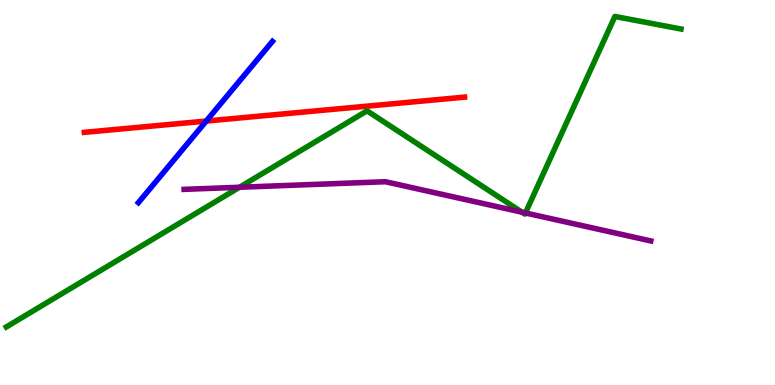[{'lines': ['blue', 'red'], 'intersections': [{'x': 2.66, 'y': 6.86}]}, {'lines': ['green', 'red'], 'intersections': []}, {'lines': ['purple', 'red'], 'intersections': []}, {'lines': ['blue', 'green'], 'intersections': []}, {'lines': ['blue', 'purple'], 'intersections': []}, {'lines': ['green', 'purple'], 'intersections': [{'x': 3.09, 'y': 5.14}, {'x': 6.73, 'y': 4.49}, {'x': 6.78, 'y': 4.47}]}]